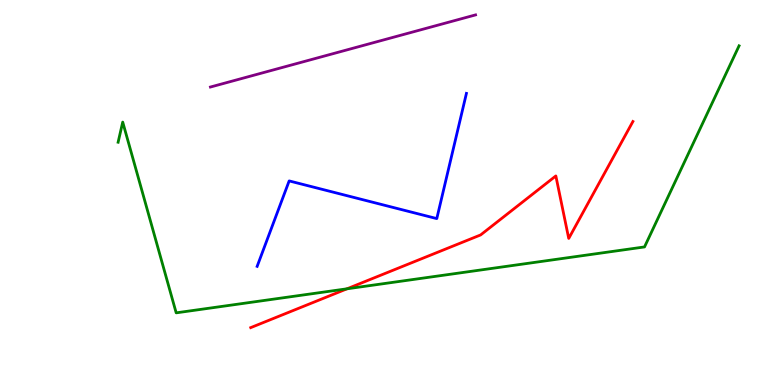[{'lines': ['blue', 'red'], 'intersections': []}, {'lines': ['green', 'red'], 'intersections': [{'x': 4.48, 'y': 2.5}]}, {'lines': ['purple', 'red'], 'intersections': []}, {'lines': ['blue', 'green'], 'intersections': []}, {'lines': ['blue', 'purple'], 'intersections': []}, {'lines': ['green', 'purple'], 'intersections': []}]